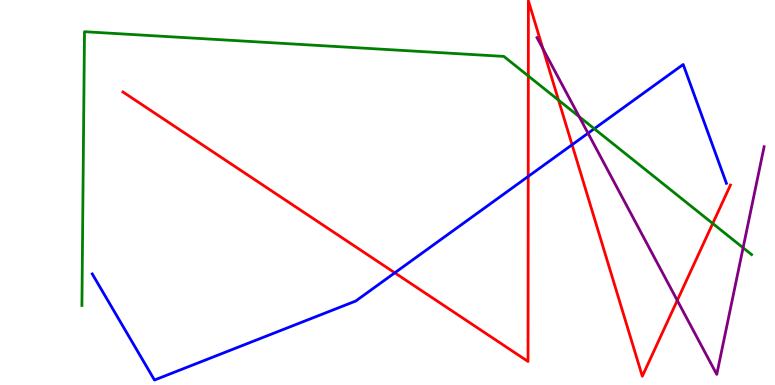[{'lines': ['blue', 'red'], 'intersections': [{'x': 5.09, 'y': 2.91}, {'x': 6.82, 'y': 5.42}, {'x': 7.38, 'y': 6.24}]}, {'lines': ['green', 'red'], 'intersections': [{'x': 6.82, 'y': 8.03}, {'x': 7.21, 'y': 7.4}, {'x': 9.2, 'y': 4.2}]}, {'lines': ['purple', 'red'], 'intersections': [{'x': 7.01, 'y': 8.73}, {'x': 8.74, 'y': 2.2}]}, {'lines': ['blue', 'green'], 'intersections': [{'x': 7.67, 'y': 6.66}]}, {'lines': ['blue', 'purple'], 'intersections': [{'x': 7.59, 'y': 6.54}]}, {'lines': ['green', 'purple'], 'intersections': [{'x': 7.47, 'y': 6.97}, {'x': 9.59, 'y': 3.56}]}]